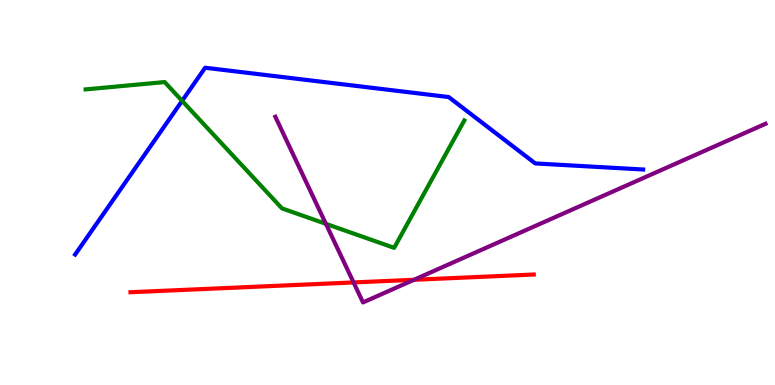[{'lines': ['blue', 'red'], 'intersections': []}, {'lines': ['green', 'red'], 'intersections': []}, {'lines': ['purple', 'red'], 'intersections': [{'x': 4.56, 'y': 2.66}, {'x': 5.34, 'y': 2.73}]}, {'lines': ['blue', 'green'], 'intersections': [{'x': 2.35, 'y': 7.38}]}, {'lines': ['blue', 'purple'], 'intersections': []}, {'lines': ['green', 'purple'], 'intersections': [{'x': 4.21, 'y': 4.19}]}]